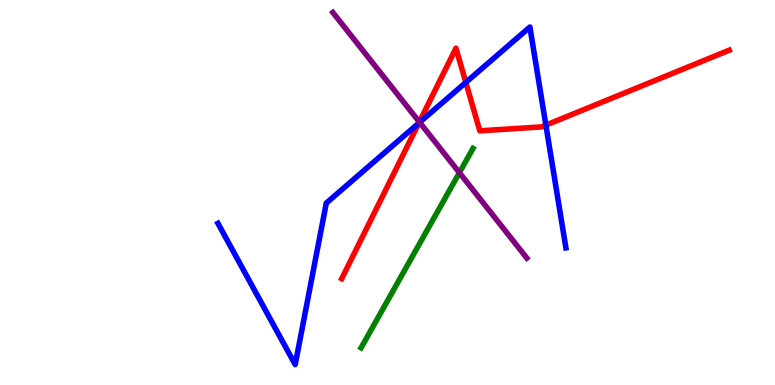[{'lines': ['blue', 'red'], 'intersections': [{'x': 5.4, 'y': 6.8}, {'x': 6.01, 'y': 7.86}, {'x': 7.04, 'y': 6.75}]}, {'lines': ['green', 'red'], 'intersections': []}, {'lines': ['purple', 'red'], 'intersections': [{'x': 5.41, 'y': 6.83}]}, {'lines': ['blue', 'green'], 'intersections': []}, {'lines': ['blue', 'purple'], 'intersections': [{'x': 5.41, 'y': 6.82}]}, {'lines': ['green', 'purple'], 'intersections': [{'x': 5.93, 'y': 5.51}]}]